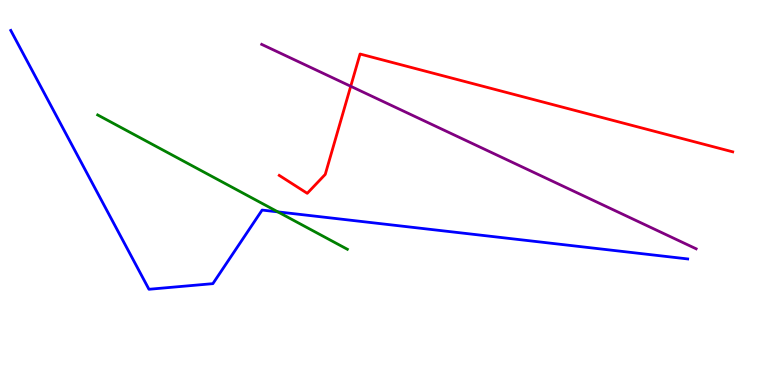[{'lines': ['blue', 'red'], 'intersections': []}, {'lines': ['green', 'red'], 'intersections': []}, {'lines': ['purple', 'red'], 'intersections': [{'x': 4.53, 'y': 7.76}]}, {'lines': ['blue', 'green'], 'intersections': [{'x': 3.58, 'y': 4.5}]}, {'lines': ['blue', 'purple'], 'intersections': []}, {'lines': ['green', 'purple'], 'intersections': []}]